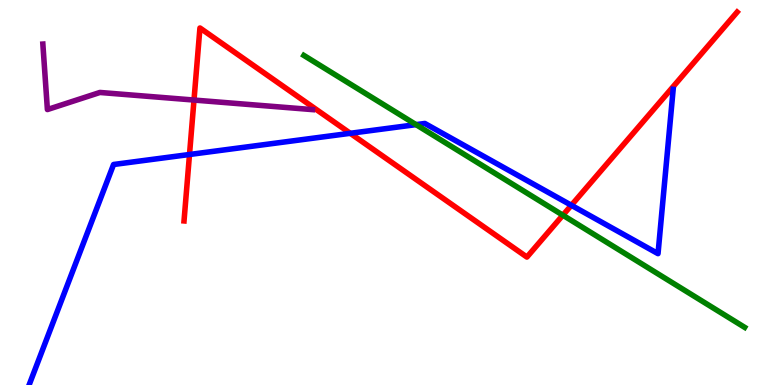[{'lines': ['blue', 'red'], 'intersections': [{'x': 2.45, 'y': 5.99}, {'x': 4.52, 'y': 6.54}, {'x': 7.37, 'y': 4.67}]}, {'lines': ['green', 'red'], 'intersections': [{'x': 7.26, 'y': 4.41}]}, {'lines': ['purple', 'red'], 'intersections': [{'x': 2.5, 'y': 7.4}]}, {'lines': ['blue', 'green'], 'intersections': [{'x': 5.37, 'y': 6.76}]}, {'lines': ['blue', 'purple'], 'intersections': []}, {'lines': ['green', 'purple'], 'intersections': []}]